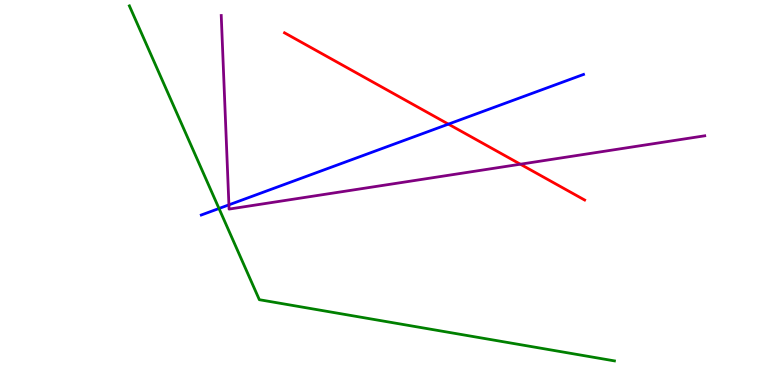[{'lines': ['blue', 'red'], 'intersections': [{'x': 5.79, 'y': 6.78}]}, {'lines': ['green', 'red'], 'intersections': []}, {'lines': ['purple', 'red'], 'intersections': [{'x': 6.71, 'y': 5.73}]}, {'lines': ['blue', 'green'], 'intersections': [{'x': 2.83, 'y': 4.58}]}, {'lines': ['blue', 'purple'], 'intersections': [{'x': 2.95, 'y': 4.68}]}, {'lines': ['green', 'purple'], 'intersections': []}]